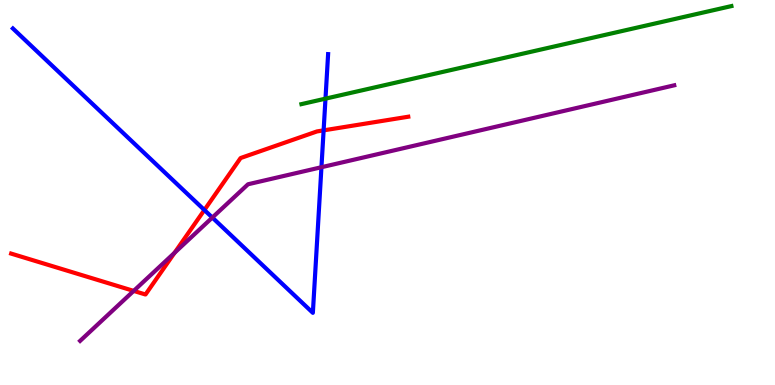[{'lines': ['blue', 'red'], 'intersections': [{'x': 2.64, 'y': 4.55}, {'x': 4.18, 'y': 6.61}]}, {'lines': ['green', 'red'], 'intersections': []}, {'lines': ['purple', 'red'], 'intersections': [{'x': 1.73, 'y': 2.44}, {'x': 2.25, 'y': 3.43}]}, {'lines': ['blue', 'green'], 'intersections': [{'x': 4.2, 'y': 7.44}]}, {'lines': ['blue', 'purple'], 'intersections': [{'x': 2.74, 'y': 4.35}, {'x': 4.15, 'y': 5.66}]}, {'lines': ['green', 'purple'], 'intersections': []}]